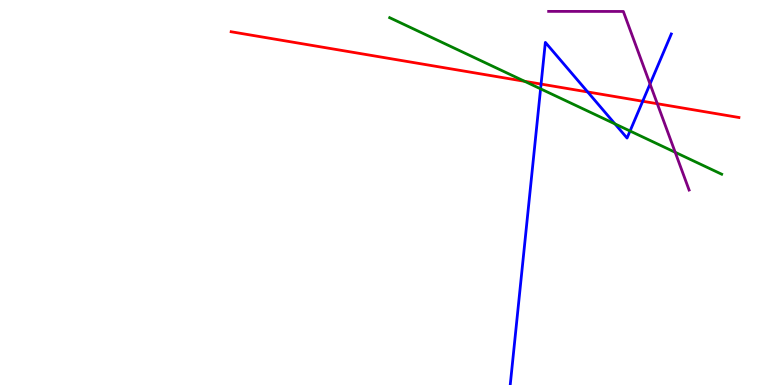[{'lines': ['blue', 'red'], 'intersections': [{'x': 6.98, 'y': 7.82}, {'x': 7.58, 'y': 7.61}, {'x': 8.29, 'y': 7.37}]}, {'lines': ['green', 'red'], 'intersections': [{'x': 6.77, 'y': 7.89}]}, {'lines': ['purple', 'red'], 'intersections': [{'x': 8.48, 'y': 7.31}]}, {'lines': ['blue', 'green'], 'intersections': [{'x': 6.98, 'y': 7.69}, {'x': 7.93, 'y': 6.78}, {'x': 8.13, 'y': 6.6}]}, {'lines': ['blue', 'purple'], 'intersections': [{'x': 8.39, 'y': 7.82}]}, {'lines': ['green', 'purple'], 'intersections': [{'x': 8.71, 'y': 6.04}]}]